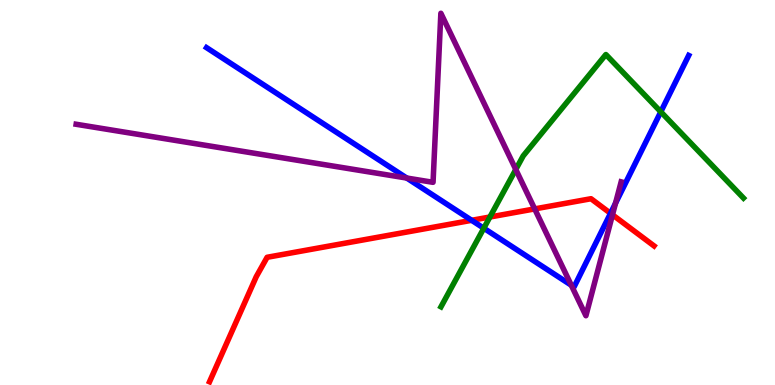[{'lines': ['blue', 'red'], 'intersections': [{'x': 6.09, 'y': 4.28}, {'x': 7.88, 'y': 4.46}]}, {'lines': ['green', 'red'], 'intersections': [{'x': 6.32, 'y': 4.36}]}, {'lines': ['purple', 'red'], 'intersections': [{'x': 6.9, 'y': 4.57}, {'x': 7.9, 'y': 4.42}]}, {'lines': ['blue', 'green'], 'intersections': [{'x': 6.24, 'y': 4.07}, {'x': 8.53, 'y': 7.1}]}, {'lines': ['blue', 'purple'], 'intersections': [{'x': 5.25, 'y': 5.38}, {'x': 7.37, 'y': 2.59}, {'x': 7.94, 'y': 4.72}]}, {'lines': ['green', 'purple'], 'intersections': [{'x': 6.66, 'y': 5.6}]}]